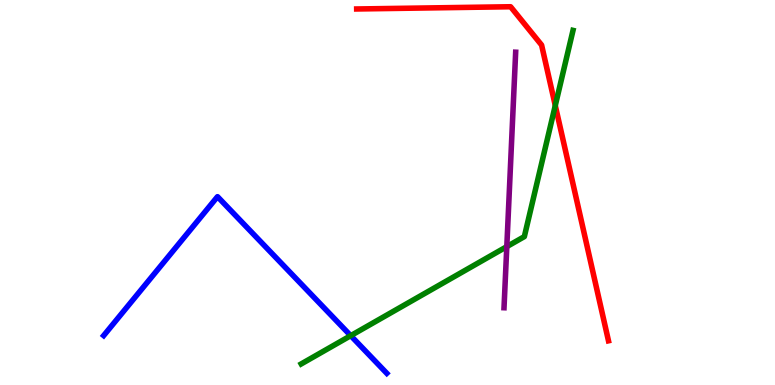[{'lines': ['blue', 'red'], 'intersections': []}, {'lines': ['green', 'red'], 'intersections': [{'x': 7.16, 'y': 7.26}]}, {'lines': ['purple', 'red'], 'intersections': []}, {'lines': ['blue', 'green'], 'intersections': [{'x': 4.53, 'y': 1.28}]}, {'lines': ['blue', 'purple'], 'intersections': []}, {'lines': ['green', 'purple'], 'intersections': [{'x': 6.54, 'y': 3.59}]}]